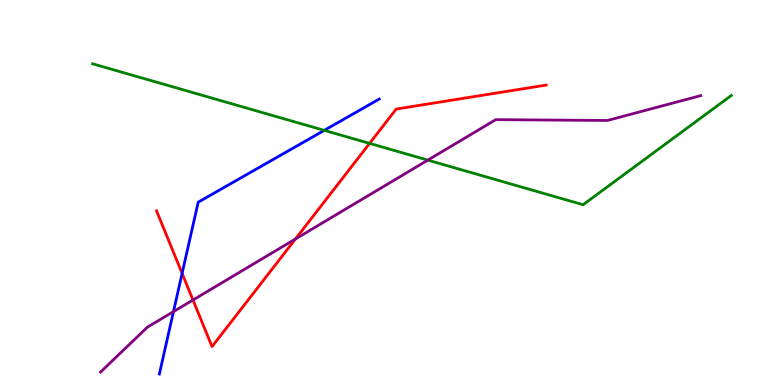[{'lines': ['blue', 'red'], 'intersections': [{'x': 2.35, 'y': 2.9}]}, {'lines': ['green', 'red'], 'intersections': [{'x': 4.77, 'y': 6.28}]}, {'lines': ['purple', 'red'], 'intersections': [{'x': 2.49, 'y': 2.21}, {'x': 3.81, 'y': 3.79}]}, {'lines': ['blue', 'green'], 'intersections': [{'x': 4.18, 'y': 6.61}]}, {'lines': ['blue', 'purple'], 'intersections': [{'x': 2.24, 'y': 1.91}]}, {'lines': ['green', 'purple'], 'intersections': [{'x': 5.52, 'y': 5.84}]}]